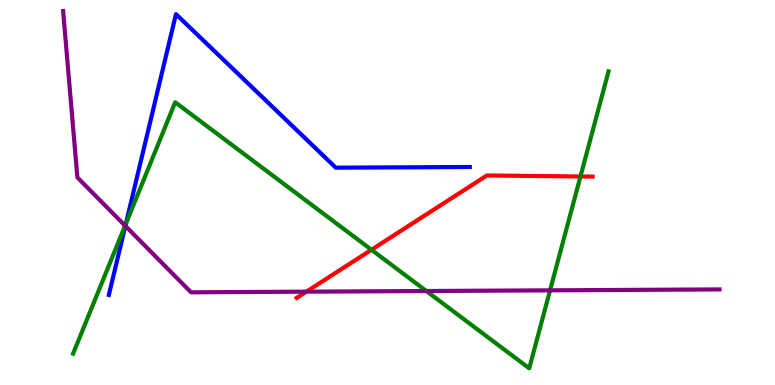[{'lines': ['blue', 'red'], 'intersections': []}, {'lines': ['green', 'red'], 'intersections': [{'x': 4.79, 'y': 3.51}, {'x': 7.49, 'y': 5.42}]}, {'lines': ['purple', 'red'], 'intersections': [{'x': 3.95, 'y': 2.42}]}, {'lines': ['blue', 'green'], 'intersections': [{'x': 1.62, 'y': 4.19}]}, {'lines': ['blue', 'purple'], 'intersections': [{'x': 1.62, 'y': 4.13}]}, {'lines': ['green', 'purple'], 'intersections': [{'x': 1.61, 'y': 4.14}, {'x': 5.5, 'y': 2.44}, {'x': 7.1, 'y': 2.46}]}]